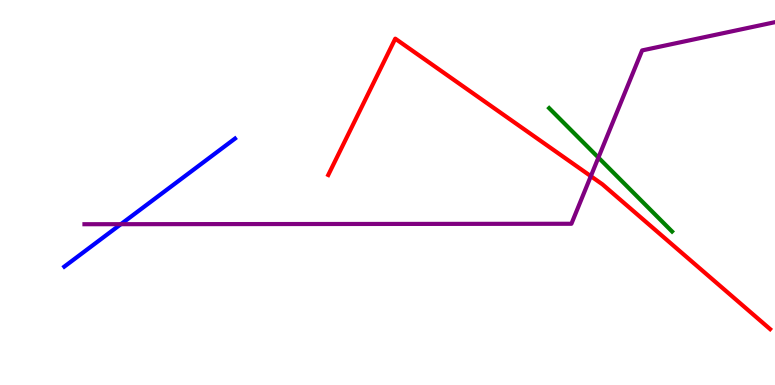[{'lines': ['blue', 'red'], 'intersections': []}, {'lines': ['green', 'red'], 'intersections': []}, {'lines': ['purple', 'red'], 'intersections': [{'x': 7.62, 'y': 5.42}]}, {'lines': ['blue', 'green'], 'intersections': []}, {'lines': ['blue', 'purple'], 'intersections': [{'x': 1.56, 'y': 4.18}]}, {'lines': ['green', 'purple'], 'intersections': [{'x': 7.72, 'y': 5.91}]}]